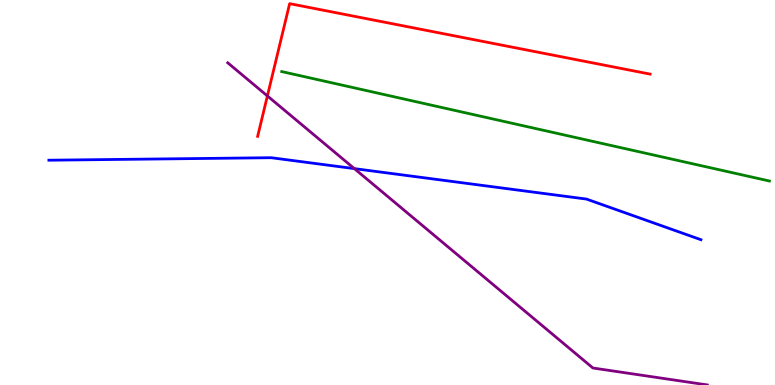[{'lines': ['blue', 'red'], 'intersections': []}, {'lines': ['green', 'red'], 'intersections': []}, {'lines': ['purple', 'red'], 'intersections': [{'x': 3.45, 'y': 7.51}]}, {'lines': ['blue', 'green'], 'intersections': []}, {'lines': ['blue', 'purple'], 'intersections': [{'x': 4.57, 'y': 5.62}]}, {'lines': ['green', 'purple'], 'intersections': []}]